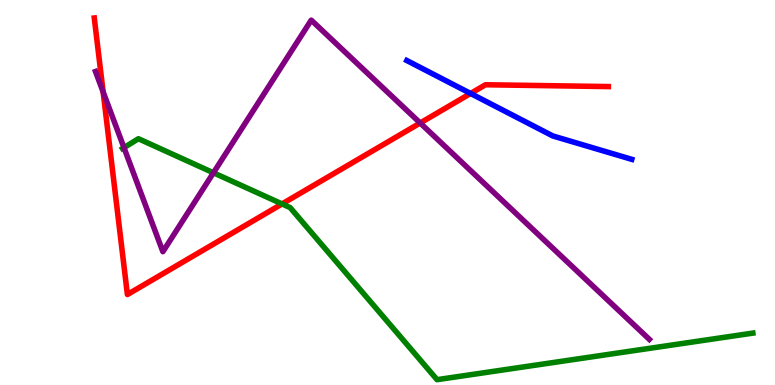[{'lines': ['blue', 'red'], 'intersections': [{'x': 6.07, 'y': 7.57}]}, {'lines': ['green', 'red'], 'intersections': [{'x': 3.64, 'y': 4.7}]}, {'lines': ['purple', 'red'], 'intersections': [{'x': 1.33, 'y': 7.61}, {'x': 5.42, 'y': 6.81}]}, {'lines': ['blue', 'green'], 'intersections': []}, {'lines': ['blue', 'purple'], 'intersections': []}, {'lines': ['green', 'purple'], 'intersections': [{'x': 1.6, 'y': 6.16}, {'x': 2.75, 'y': 5.51}]}]